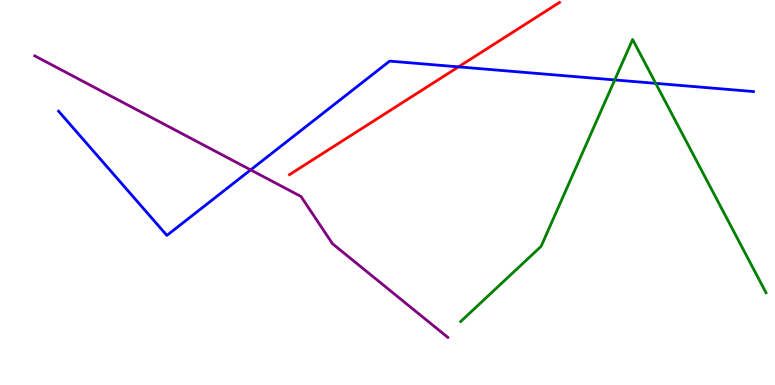[{'lines': ['blue', 'red'], 'intersections': [{'x': 5.92, 'y': 8.26}]}, {'lines': ['green', 'red'], 'intersections': []}, {'lines': ['purple', 'red'], 'intersections': []}, {'lines': ['blue', 'green'], 'intersections': [{'x': 7.93, 'y': 7.92}, {'x': 8.46, 'y': 7.83}]}, {'lines': ['blue', 'purple'], 'intersections': [{'x': 3.23, 'y': 5.59}]}, {'lines': ['green', 'purple'], 'intersections': []}]